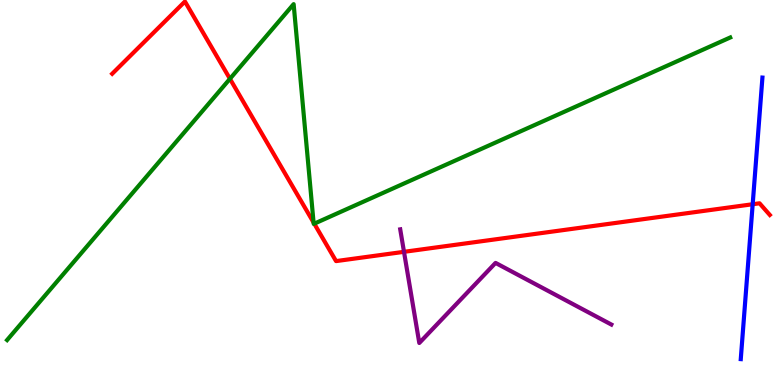[{'lines': ['blue', 'red'], 'intersections': [{'x': 9.71, 'y': 4.7}]}, {'lines': ['green', 'red'], 'intersections': [{'x': 2.97, 'y': 7.95}, {'x': 4.05, 'y': 4.22}, {'x': 4.05, 'y': 4.19}]}, {'lines': ['purple', 'red'], 'intersections': [{'x': 5.21, 'y': 3.46}]}, {'lines': ['blue', 'green'], 'intersections': []}, {'lines': ['blue', 'purple'], 'intersections': []}, {'lines': ['green', 'purple'], 'intersections': []}]